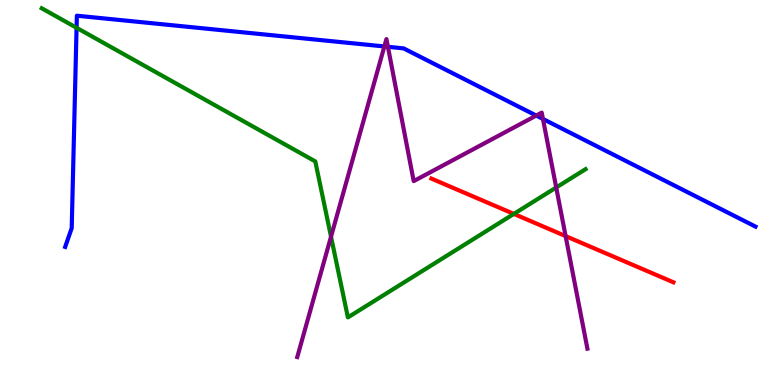[{'lines': ['blue', 'red'], 'intersections': []}, {'lines': ['green', 'red'], 'intersections': [{'x': 6.63, 'y': 4.44}]}, {'lines': ['purple', 'red'], 'intersections': [{'x': 7.3, 'y': 3.87}]}, {'lines': ['blue', 'green'], 'intersections': [{'x': 0.988, 'y': 9.28}]}, {'lines': ['blue', 'purple'], 'intersections': [{'x': 4.96, 'y': 8.79}, {'x': 5.01, 'y': 8.78}, {'x': 6.92, 'y': 7.0}, {'x': 7.01, 'y': 6.91}]}, {'lines': ['green', 'purple'], 'intersections': [{'x': 4.27, 'y': 3.85}, {'x': 7.18, 'y': 5.13}]}]